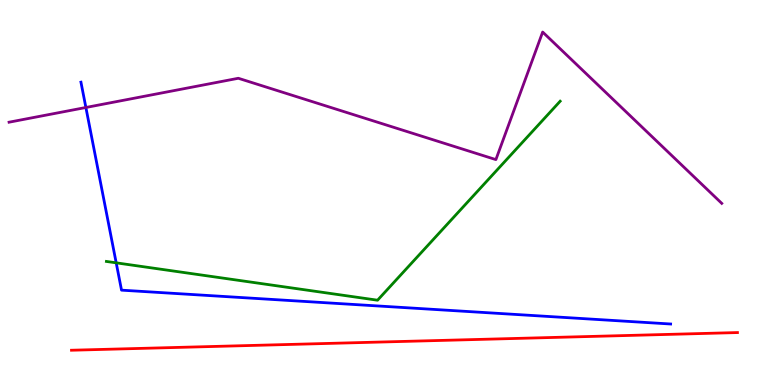[{'lines': ['blue', 'red'], 'intersections': []}, {'lines': ['green', 'red'], 'intersections': []}, {'lines': ['purple', 'red'], 'intersections': []}, {'lines': ['blue', 'green'], 'intersections': [{'x': 1.5, 'y': 3.17}]}, {'lines': ['blue', 'purple'], 'intersections': [{'x': 1.11, 'y': 7.21}]}, {'lines': ['green', 'purple'], 'intersections': []}]